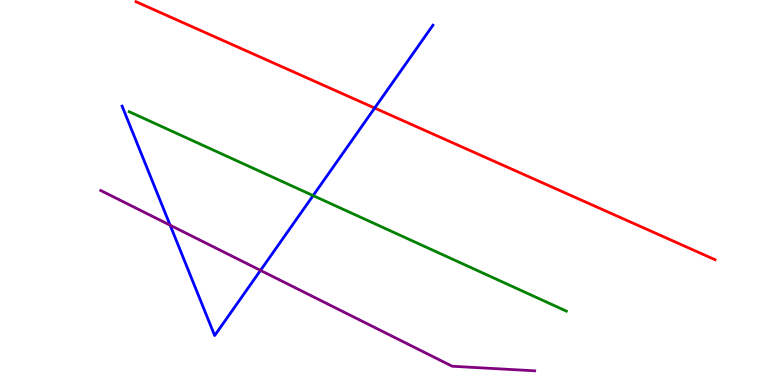[{'lines': ['blue', 'red'], 'intersections': [{'x': 4.83, 'y': 7.19}]}, {'lines': ['green', 'red'], 'intersections': []}, {'lines': ['purple', 'red'], 'intersections': []}, {'lines': ['blue', 'green'], 'intersections': [{'x': 4.04, 'y': 4.92}]}, {'lines': ['blue', 'purple'], 'intersections': [{'x': 2.2, 'y': 4.15}, {'x': 3.36, 'y': 2.98}]}, {'lines': ['green', 'purple'], 'intersections': []}]